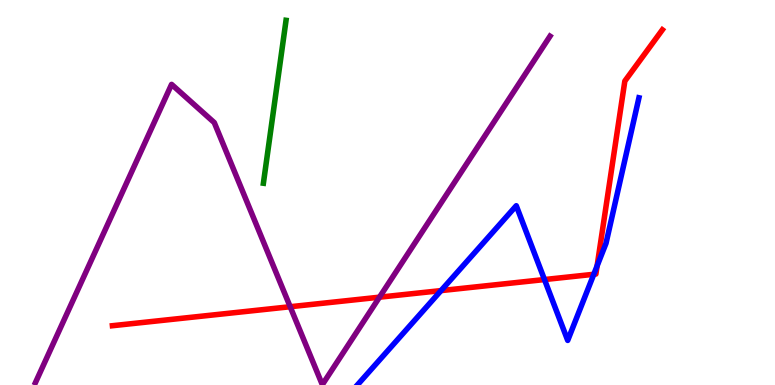[{'lines': ['blue', 'red'], 'intersections': [{'x': 5.69, 'y': 2.45}, {'x': 7.03, 'y': 2.74}, {'x': 7.66, 'y': 2.88}, {'x': 7.7, 'y': 3.09}]}, {'lines': ['green', 'red'], 'intersections': []}, {'lines': ['purple', 'red'], 'intersections': [{'x': 3.74, 'y': 2.03}, {'x': 4.9, 'y': 2.28}]}, {'lines': ['blue', 'green'], 'intersections': []}, {'lines': ['blue', 'purple'], 'intersections': []}, {'lines': ['green', 'purple'], 'intersections': []}]